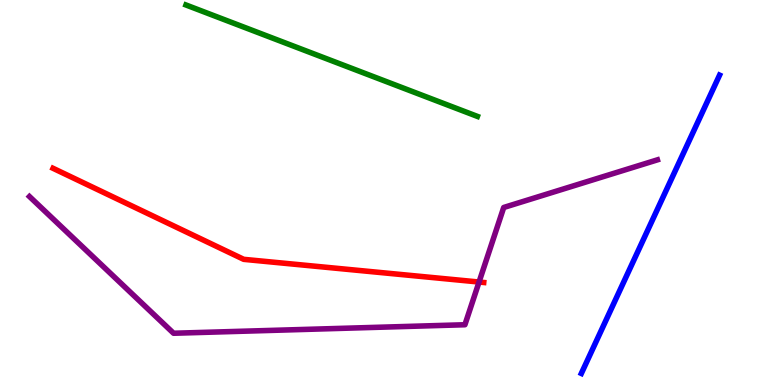[{'lines': ['blue', 'red'], 'intersections': []}, {'lines': ['green', 'red'], 'intersections': []}, {'lines': ['purple', 'red'], 'intersections': [{'x': 6.18, 'y': 2.67}]}, {'lines': ['blue', 'green'], 'intersections': []}, {'lines': ['blue', 'purple'], 'intersections': []}, {'lines': ['green', 'purple'], 'intersections': []}]